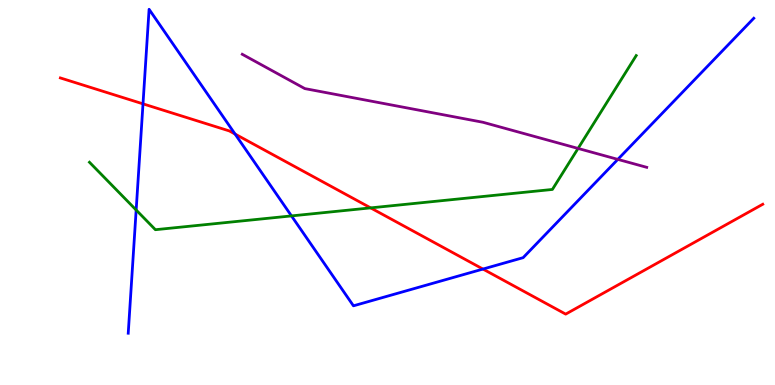[{'lines': ['blue', 'red'], 'intersections': [{'x': 1.85, 'y': 7.3}, {'x': 3.03, 'y': 6.52}, {'x': 6.23, 'y': 3.01}]}, {'lines': ['green', 'red'], 'intersections': [{'x': 4.78, 'y': 4.6}]}, {'lines': ['purple', 'red'], 'intersections': []}, {'lines': ['blue', 'green'], 'intersections': [{'x': 1.76, 'y': 4.54}, {'x': 3.76, 'y': 4.39}]}, {'lines': ['blue', 'purple'], 'intersections': [{'x': 7.97, 'y': 5.86}]}, {'lines': ['green', 'purple'], 'intersections': [{'x': 7.46, 'y': 6.14}]}]